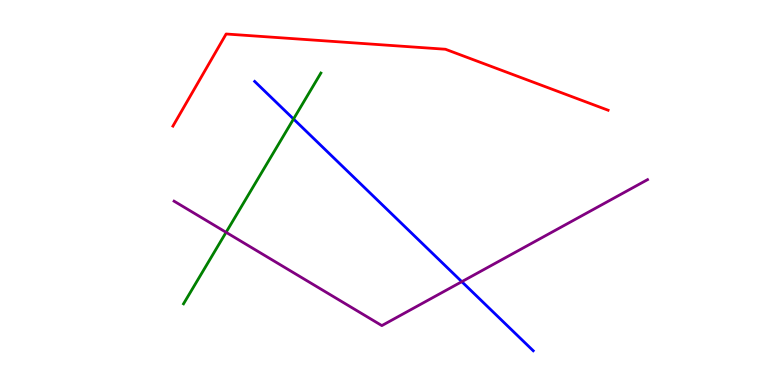[{'lines': ['blue', 'red'], 'intersections': []}, {'lines': ['green', 'red'], 'intersections': []}, {'lines': ['purple', 'red'], 'intersections': []}, {'lines': ['blue', 'green'], 'intersections': [{'x': 3.79, 'y': 6.91}]}, {'lines': ['blue', 'purple'], 'intersections': [{'x': 5.96, 'y': 2.68}]}, {'lines': ['green', 'purple'], 'intersections': [{'x': 2.92, 'y': 3.97}]}]